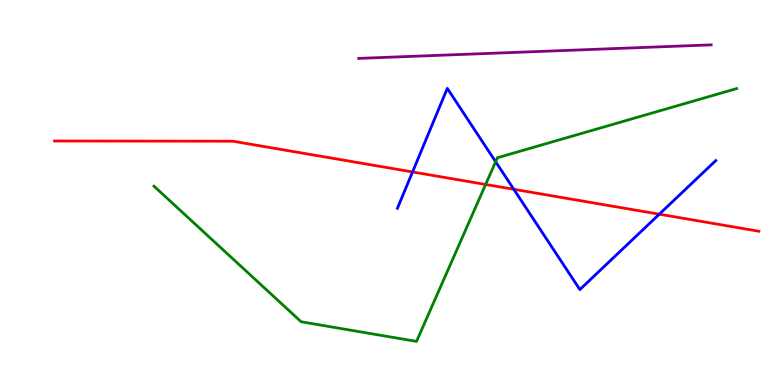[{'lines': ['blue', 'red'], 'intersections': [{'x': 5.32, 'y': 5.53}, {'x': 6.63, 'y': 5.08}, {'x': 8.51, 'y': 4.44}]}, {'lines': ['green', 'red'], 'intersections': [{'x': 6.27, 'y': 5.21}]}, {'lines': ['purple', 'red'], 'intersections': []}, {'lines': ['blue', 'green'], 'intersections': [{'x': 6.4, 'y': 5.8}]}, {'lines': ['blue', 'purple'], 'intersections': []}, {'lines': ['green', 'purple'], 'intersections': []}]